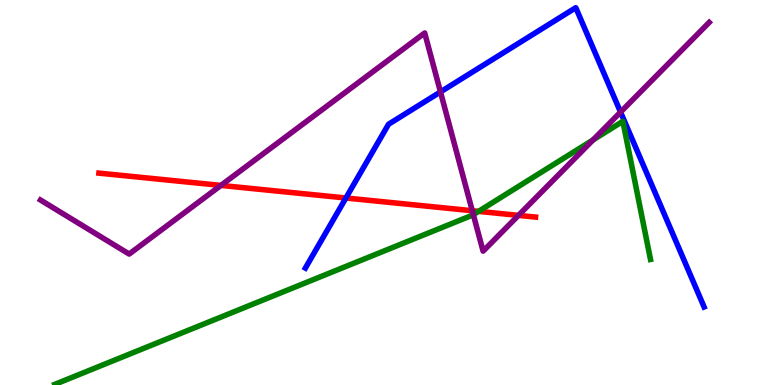[{'lines': ['blue', 'red'], 'intersections': [{'x': 4.46, 'y': 4.86}]}, {'lines': ['green', 'red'], 'intersections': [{'x': 6.17, 'y': 4.51}]}, {'lines': ['purple', 'red'], 'intersections': [{'x': 2.85, 'y': 5.18}, {'x': 6.09, 'y': 4.53}, {'x': 6.69, 'y': 4.41}]}, {'lines': ['blue', 'green'], 'intersections': []}, {'lines': ['blue', 'purple'], 'intersections': [{'x': 5.68, 'y': 7.61}, {'x': 8.01, 'y': 7.09}]}, {'lines': ['green', 'purple'], 'intersections': [{'x': 6.11, 'y': 4.43}, {'x': 7.65, 'y': 6.37}]}]